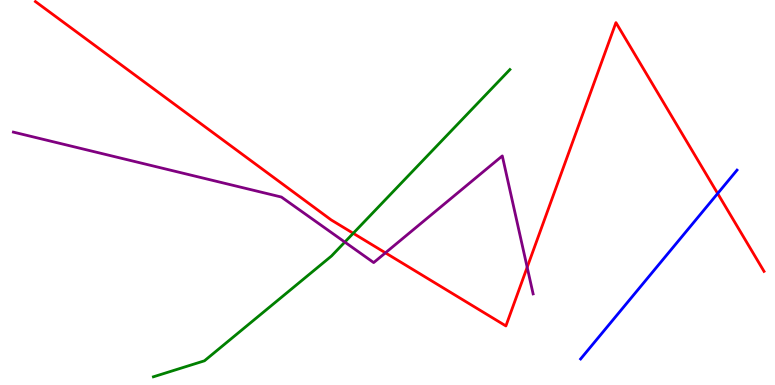[{'lines': ['blue', 'red'], 'intersections': [{'x': 9.26, 'y': 4.97}]}, {'lines': ['green', 'red'], 'intersections': [{'x': 4.56, 'y': 3.94}]}, {'lines': ['purple', 'red'], 'intersections': [{'x': 4.97, 'y': 3.43}, {'x': 6.8, 'y': 3.06}]}, {'lines': ['blue', 'green'], 'intersections': []}, {'lines': ['blue', 'purple'], 'intersections': []}, {'lines': ['green', 'purple'], 'intersections': [{'x': 4.45, 'y': 3.71}]}]